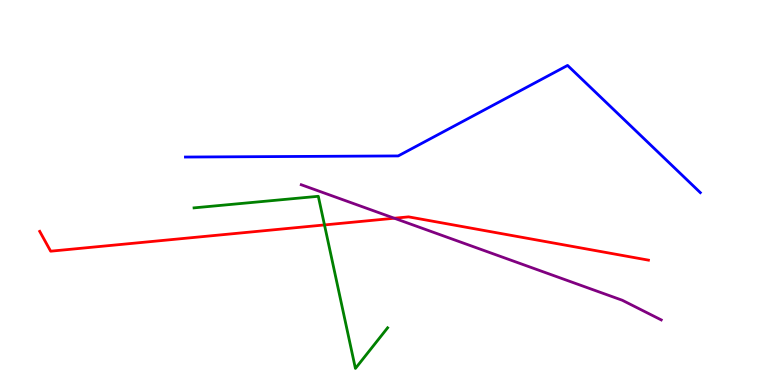[{'lines': ['blue', 'red'], 'intersections': []}, {'lines': ['green', 'red'], 'intersections': [{'x': 4.19, 'y': 4.16}]}, {'lines': ['purple', 'red'], 'intersections': [{'x': 5.09, 'y': 4.33}]}, {'lines': ['blue', 'green'], 'intersections': []}, {'lines': ['blue', 'purple'], 'intersections': []}, {'lines': ['green', 'purple'], 'intersections': []}]